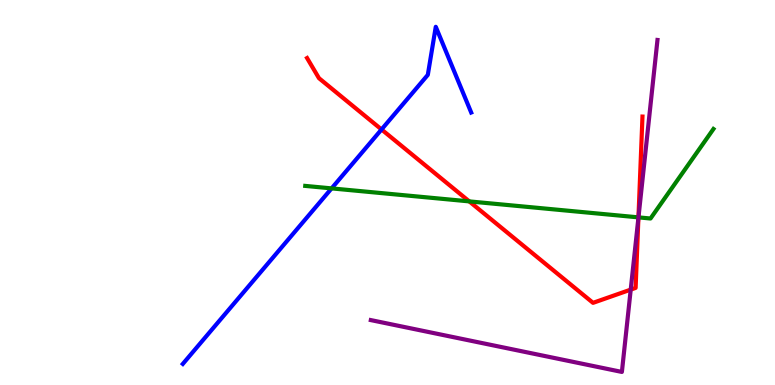[{'lines': ['blue', 'red'], 'intersections': [{'x': 4.92, 'y': 6.64}]}, {'lines': ['green', 'red'], 'intersections': [{'x': 6.06, 'y': 4.77}, {'x': 8.24, 'y': 4.35}]}, {'lines': ['purple', 'red'], 'intersections': [{'x': 8.14, 'y': 2.48}, {'x': 8.24, 'y': 4.35}]}, {'lines': ['blue', 'green'], 'intersections': [{'x': 4.28, 'y': 5.11}]}, {'lines': ['blue', 'purple'], 'intersections': []}, {'lines': ['green', 'purple'], 'intersections': [{'x': 8.24, 'y': 4.35}]}]